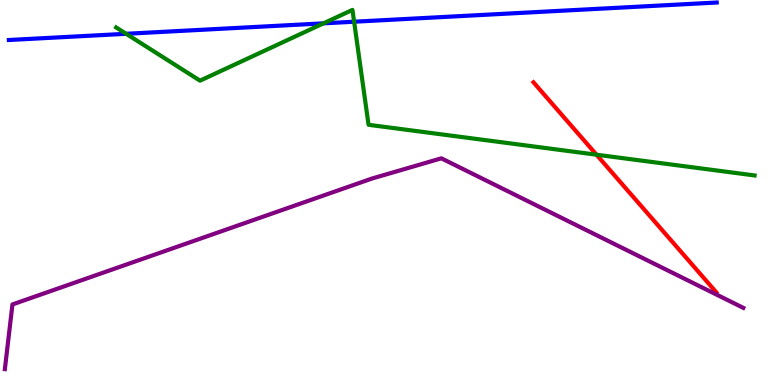[{'lines': ['blue', 'red'], 'intersections': []}, {'lines': ['green', 'red'], 'intersections': [{'x': 7.7, 'y': 5.98}]}, {'lines': ['purple', 'red'], 'intersections': []}, {'lines': ['blue', 'green'], 'intersections': [{'x': 1.63, 'y': 9.12}, {'x': 4.17, 'y': 9.39}, {'x': 4.57, 'y': 9.44}]}, {'lines': ['blue', 'purple'], 'intersections': []}, {'lines': ['green', 'purple'], 'intersections': []}]